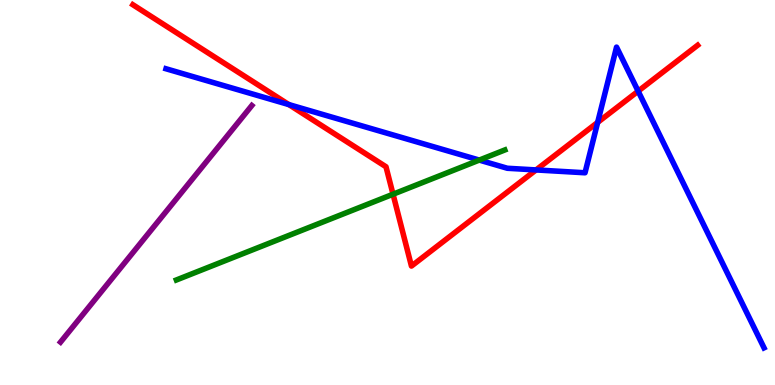[{'lines': ['blue', 'red'], 'intersections': [{'x': 3.73, 'y': 7.28}, {'x': 6.92, 'y': 5.59}, {'x': 7.71, 'y': 6.82}, {'x': 8.23, 'y': 7.63}]}, {'lines': ['green', 'red'], 'intersections': [{'x': 5.07, 'y': 4.96}]}, {'lines': ['purple', 'red'], 'intersections': []}, {'lines': ['blue', 'green'], 'intersections': [{'x': 6.18, 'y': 5.84}]}, {'lines': ['blue', 'purple'], 'intersections': []}, {'lines': ['green', 'purple'], 'intersections': []}]